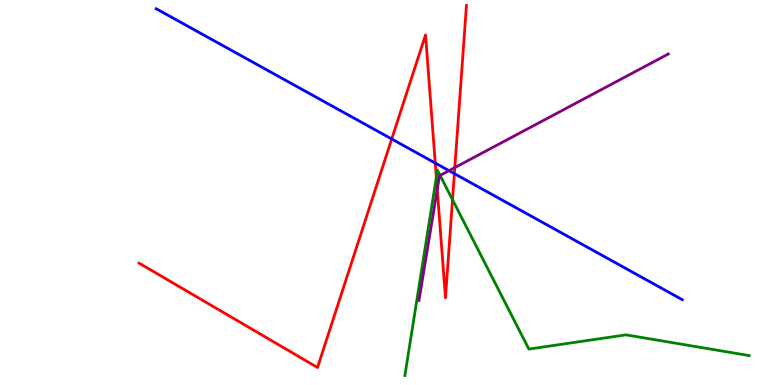[{'lines': ['blue', 'red'], 'intersections': [{'x': 5.05, 'y': 6.39}, {'x': 5.62, 'y': 5.76}, {'x': 5.86, 'y': 5.49}]}, {'lines': ['green', 'red'], 'intersections': [{'x': 5.63, 'y': 5.39}, {'x': 5.84, 'y': 4.81}]}, {'lines': ['purple', 'red'], 'intersections': [{'x': 5.64, 'y': 5.08}, {'x': 5.87, 'y': 5.65}]}, {'lines': ['blue', 'green'], 'intersections': []}, {'lines': ['blue', 'purple'], 'intersections': [{'x': 5.79, 'y': 5.57}]}, {'lines': ['green', 'purple'], 'intersections': [{'x': 5.68, 'y': 5.44}]}]